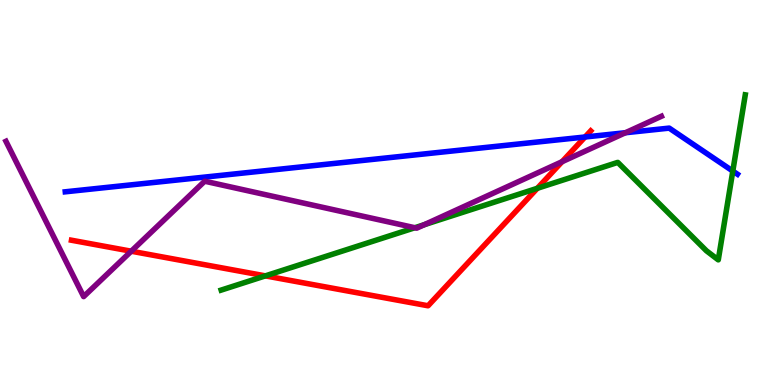[{'lines': ['blue', 'red'], 'intersections': [{'x': 7.55, 'y': 6.44}]}, {'lines': ['green', 'red'], 'intersections': [{'x': 3.42, 'y': 2.83}, {'x': 6.93, 'y': 5.11}]}, {'lines': ['purple', 'red'], 'intersections': [{'x': 1.69, 'y': 3.47}, {'x': 7.25, 'y': 5.8}]}, {'lines': ['blue', 'green'], 'intersections': [{'x': 9.46, 'y': 5.56}]}, {'lines': ['blue', 'purple'], 'intersections': [{'x': 8.07, 'y': 6.55}]}, {'lines': ['green', 'purple'], 'intersections': [{'x': 5.35, 'y': 4.08}, {'x': 5.47, 'y': 4.16}]}]